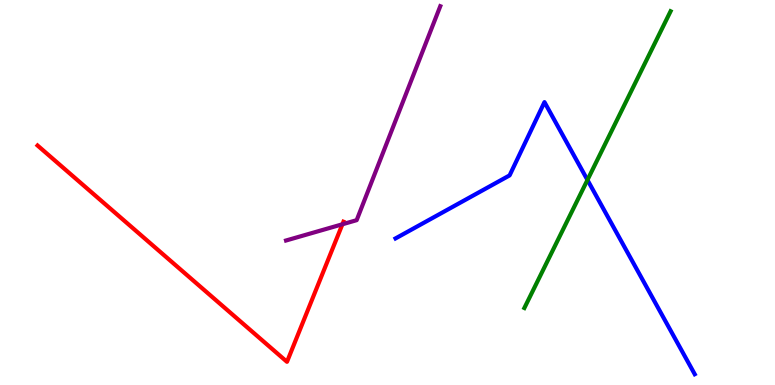[{'lines': ['blue', 'red'], 'intersections': []}, {'lines': ['green', 'red'], 'intersections': []}, {'lines': ['purple', 'red'], 'intersections': [{'x': 4.42, 'y': 4.17}]}, {'lines': ['blue', 'green'], 'intersections': [{'x': 7.58, 'y': 5.33}]}, {'lines': ['blue', 'purple'], 'intersections': []}, {'lines': ['green', 'purple'], 'intersections': []}]